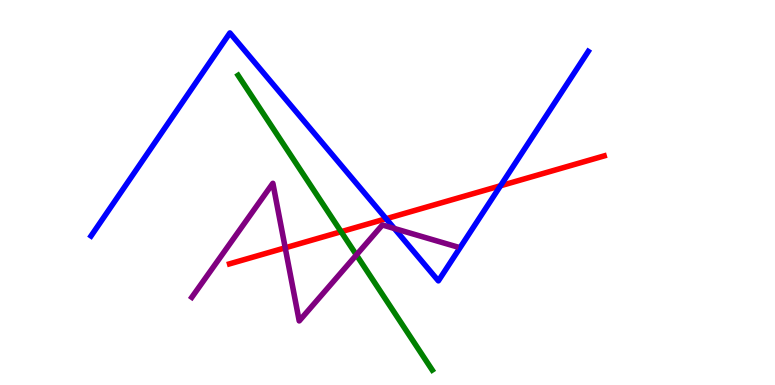[{'lines': ['blue', 'red'], 'intersections': [{'x': 4.98, 'y': 4.32}, {'x': 6.46, 'y': 5.17}]}, {'lines': ['green', 'red'], 'intersections': [{'x': 4.4, 'y': 3.98}]}, {'lines': ['purple', 'red'], 'intersections': [{'x': 3.68, 'y': 3.56}]}, {'lines': ['blue', 'green'], 'intersections': []}, {'lines': ['blue', 'purple'], 'intersections': [{'x': 5.09, 'y': 4.07}]}, {'lines': ['green', 'purple'], 'intersections': [{'x': 4.6, 'y': 3.38}]}]